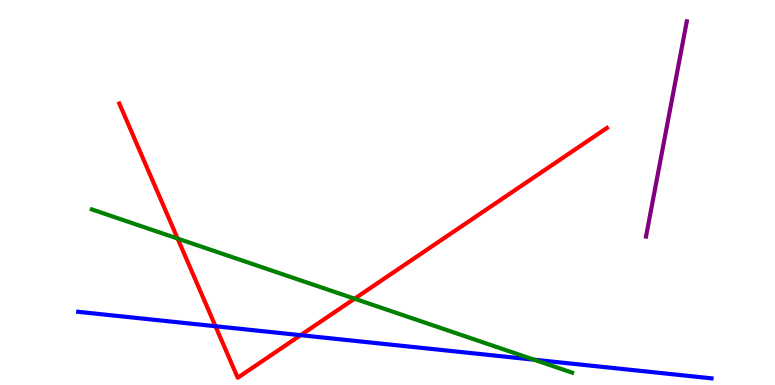[{'lines': ['blue', 'red'], 'intersections': [{'x': 2.78, 'y': 1.53}, {'x': 3.88, 'y': 1.29}]}, {'lines': ['green', 'red'], 'intersections': [{'x': 2.29, 'y': 3.8}, {'x': 4.57, 'y': 2.24}]}, {'lines': ['purple', 'red'], 'intersections': []}, {'lines': ['blue', 'green'], 'intersections': [{'x': 6.89, 'y': 0.657}]}, {'lines': ['blue', 'purple'], 'intersections': []}, {'lines': ['green', 'purple'], 'intersections': []}]